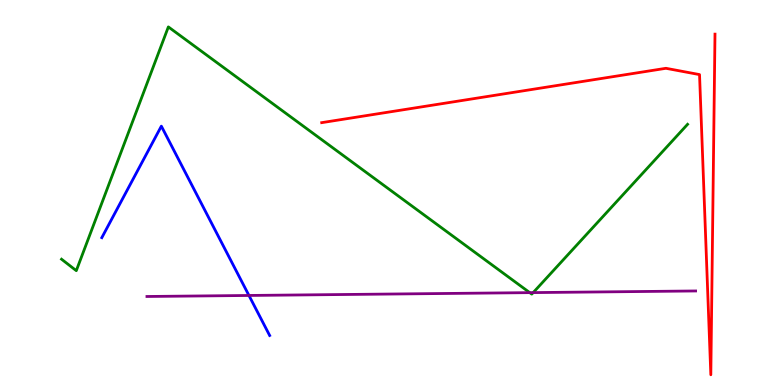[{'lines': ['blue', 'red'], 'intersections': []}, {'lines': ['green', 'red'], 'intersections': []}, {'lines': ['purple', 'red'], 'intersections': []}, {'lines': ['blue', 'green'], 'intersections': []}, {'lines': ['blue', 'purple'], 'intersections': [{'x': 3.21, 'y': 2.33}]}, {'lines': ['green', 'purple'], 'intersections': [{'x': 6.84, 'y': 2.4}, {'x': 6.88, 'y': 2.4}]}]